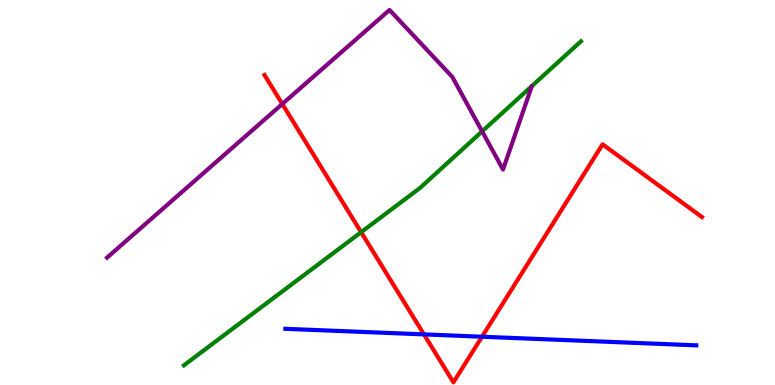[{'lines': ['blue', 'red'], 'intersections': [{'x': 5.47, 'y': 1.31}, {'x': 6.22, 'y': 1.25}]}, {'lines': ['green', 'red'], 'intersections': [{'x': 4.66, 'y': 3.97}]}, {'lines': ['purple', 'red'], 'intersections': [{'x': 3.64, 'y': 7.3}]}, {'lines': ['blue', 'green'], 'intersections': []}, {'lines': ['blue', 'purple'], 'intersections': []}, {'lines': ['green', 'purple'], 'intersections': [{'x': 6.22, 'y': 6.59}]}]